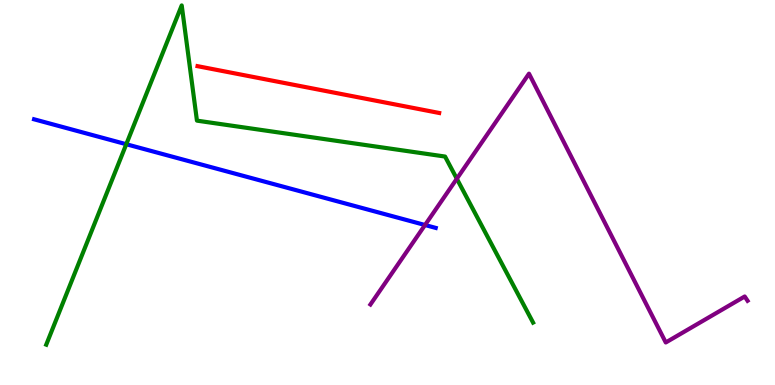[{'lines': ['blue', 'red'], 'intersections': []}, {'lines': ['green', 'red'], 'intersections': []}, {'lines': ['purple', 'red'], 'intersections': []}, {'lines': ['blue', 'green'], 'intersections': [{'x': 1.63, 'y': 6.25}]}, {'lines': ['blue', 'purple'], 'intersections': [{'x': 5.48, 'y': 4.16}]}, {'lines': ['green', 'purple'], 'intersections': [{'x': 5.89, 'y': 5.36}]}]